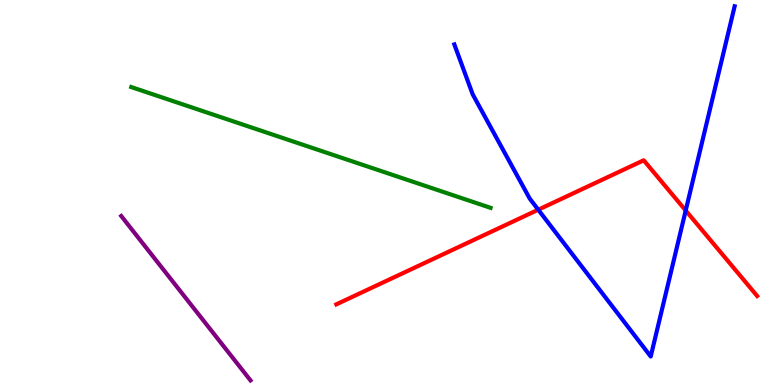[{'lines': ['blue', 'red'], 'intersections': [{'x': 6.95, 'y': 4.55}, {'x': 8.85, 'y': 4.53}]}, {'lines': ['green', 'red'], 'intersections': []}, {'lines': ['purple', 'red'], 'intersections': []}, {'lines': ['blue', 'green'], 'intersections': []}, {'lines': ['blue', 'purple'], 'intersections': []}, {'lines': ['green', 'purple'], 'intersections': []}]